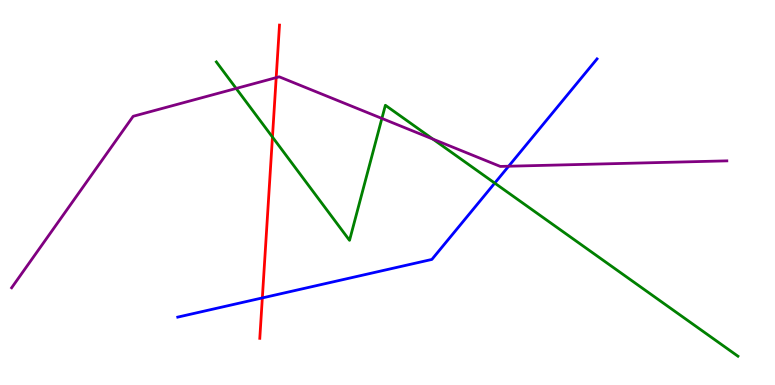[{'lines': ['blue', 'red'], 'intersections': [{'x': 3.38, 'y': 2.26}]}, {'lines': ['green', 'red'], 'intersections': [{'x': 3.52, 'y': 6.44}]}, {'lines': ['purple', 'red'], 'intersections': [{'x': 3.56, 'y': 7.98}]}, {'lines': ['blue', 'green'], 'intersections': [{'x': 6.38, 'y': 5.24}]}, {'lines': ['blue', 'purple'], 'intersections': [{'x': 6.56, 'y': 5.68}]}, {'lines': ['green', 'purple'], 'intersections': [{'x': 3.05, 'y': 7.7}, {'x': 4.93, 'y': 6.92}, {'x': 5.59, 'y': 6.39}]}]